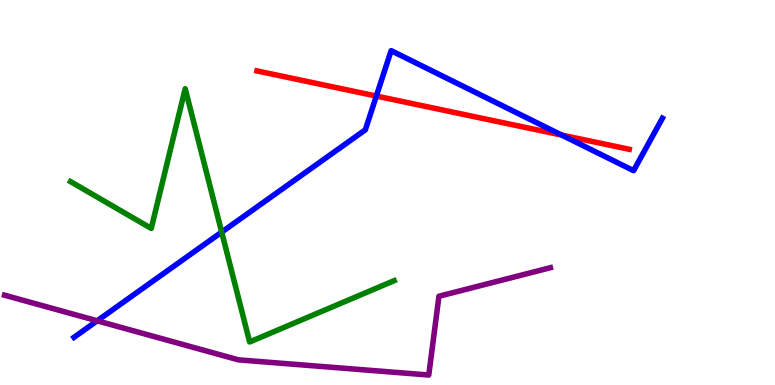[{'lines': ['blue', 'red'], 'intersections': [{'x': 4.86, 'y': 7.51}, {'x': 7.25, 'y': 6.49}]}, {'lines': ['green', 'red'], 'intersections': []}, {'lines': ['purple', 'red'], 'intersections': []}, {'lines': ['blue', 'green'], 'intersections': [{'x': 2.86, 'y': 3.97}]}, {'lines': ['blue', 'purple'], 'intersections': [{'x': 1.25, 'y': 1.67}]}, {'lines': ['green', 'purple'], 'intersections': []}]